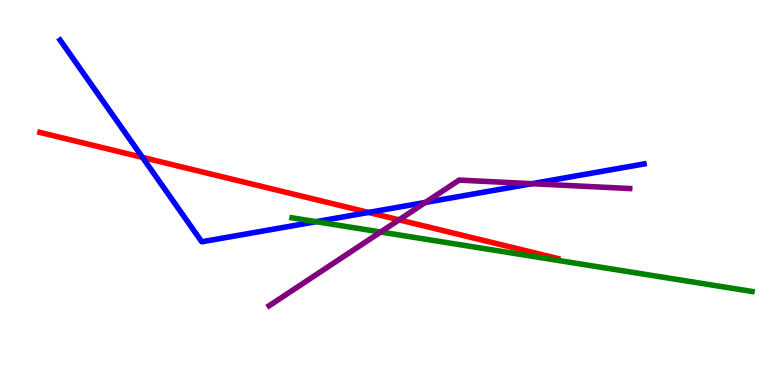[{'lines': ['blue', 'red'], 'intersections': [{'x': 1.84, 'y': 5.91}, {'x': 4.76, 'y': 4.48}]}, {'lines': ['green', 'red'], 'intersections': []}, {'lines': ['purple', 'red'], 'intersections': [{'x': 5.15, 'y': 4.29}]}, {'lines': ['blue', 'green'], 'intersections': [{'x': 4.08, 'y': 4.24}]}, {'lines': ['blue', 'purple'], 'intersections': [{'x': 5.49, 'y': 4.74}, {'x': 6.86, 'y': 5.23}]}, {'lines': ['green', 'purple'], 'intersections': [{'x': 4.91, 'y': 3.97}]}]